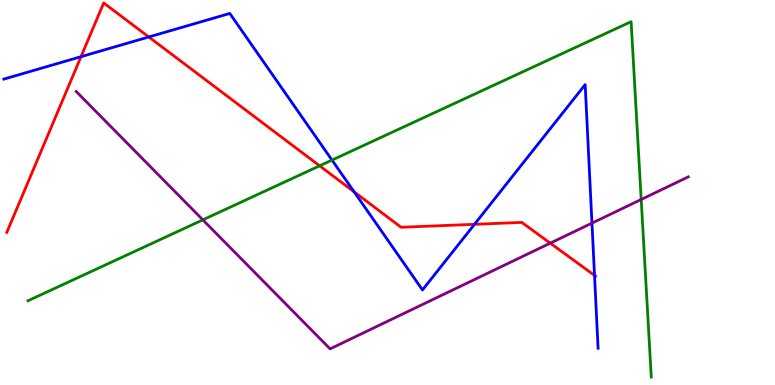[{'lines': ['blue', 'red'], 'intersections': [{'x': 1.05, 'y': 8.53}, {'x': 1.92, 'y': 9.04}, {'x': 4.57, 'y': 5.02}, {'x': 6.12, 'y': 4.17}, {'x': 7.67, 'y': 2.85}]}, {'lines': ['green', 'red'], 'intersections': [{'x': 4.12, 'y': 5.69}]}, {'lines': ['purple', 'red'], 'intersections': [{'x': 7.1, 'y': 3.68}]}, {'lines': ['blue', 'green'], 'intersections': [{'x': 4.28, 'y': 5.84}]}, {'lines': ['blue', 'purple'], 'intersections': [{'x': 7.64, 'y': 4.2}]}, {'lines': ['green', 'purple'], 'intersections': [{'x': 2.62, 'y': 4.29}, {'x': 8.27, 'y': 4.82}]}]